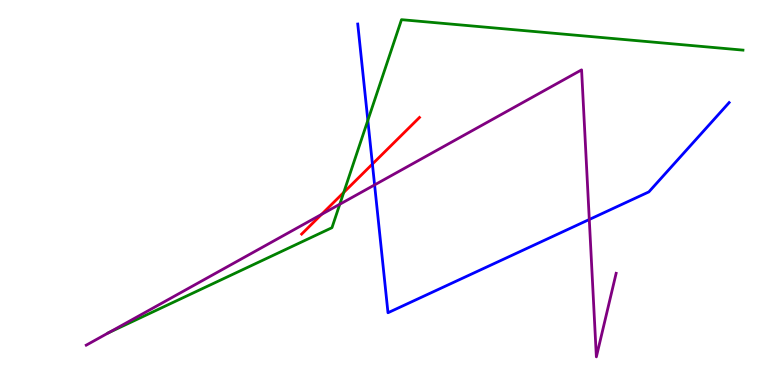[{'lines': ['blue', 'red'], 'intersections': [{'x': 4.81, 'y': 5.74}]}, {'lines': ['green', 'red'], 'intersections': [{'x': 4.44, 'y': 5.0}]}, {'lines': ['purple', 'red'], 'intersections': [{'x': 4.15, 'y': 4.43}]}, {'lines': ['blue', 'green'], 'intersections': [{'x': 4.75, 'y': 6.87}]}, {'lines': ['blue', 'purple'], 'intersections': [{'x': 4.83, 'y': 5.2}, {'x': 7.6, 'y': 4.3}]}, {'lines': ['green', 'purple'], 'intersections': [{'x': 1.4, 'y': 1.36}, {'x': 4.38, 'y': 4.69}]}]